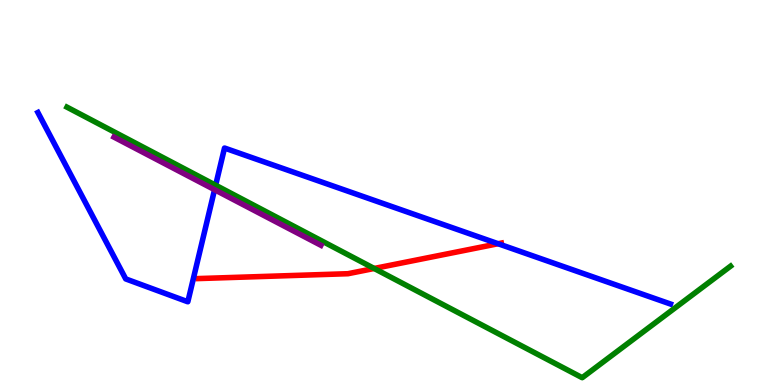[{'lines': ['blue', 'red'], 'intersections': [{'x': 6.43, 'y': 3.67}]}, {'lines': ['green', 'red'], 'intersections': [{'x': 4.83, 'y': 3.03}]}, {'lines': ['purple', 'red'], 'intersections': []}, {'lines': ['blue', 'green'], 'intersections': [{'x': 2.78, 'y': 5.19}]}, {'lines': ['blue', 'purple'], 'intersections': [{'x': 2.77, 'y': 5.07}]}, {'lines': ['green', 'purple'], 'intersections': []}]